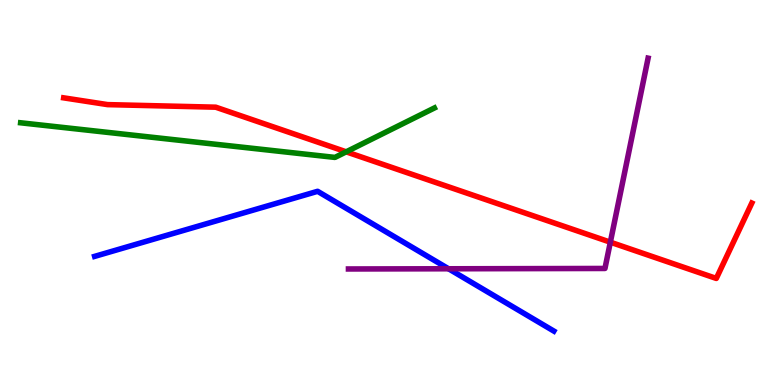[{'lines': ['blue', 'red'], 'intersections': []}, {'lines': ['green', 'red'], 'intersections': [{'x': 4.47, 'y': 6.06}]}, {'lines': ['purple', 'red'], 'intersections': [{'x': 7.88, 'y': 3.71}]}, {'lines': ['blue', 'green'], 'intersections': []}, {'lines': ['blue', 'purple'], 'intersections': [{'x': 5.79, 'y': 3.02}]}, {'lines': ['green', 'purple'], 'intersections': []}]